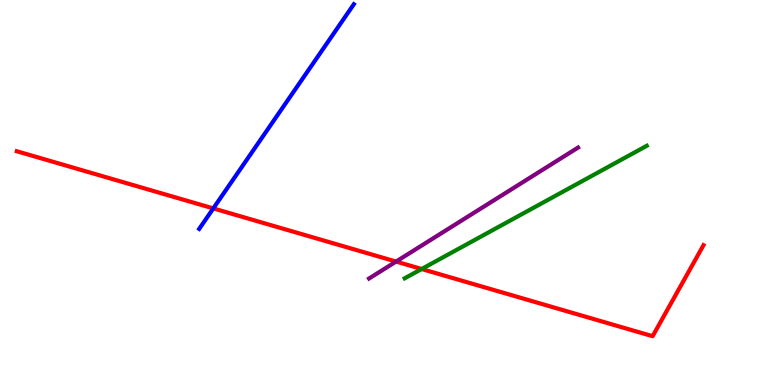[{'lines': ['blue', 'red'], 'intersections': [{'x': 2.75, 'y': 4.59}]}, {'lines': ['green', 'red'], 'intersections': [{'x': 5.44, 'y': 3.01}]}, {'lines': ['purple', 'red'], 'intersections': [{'x': 5.11, 'y': 3.21}]}, {'lines': ['blue', 'green'], 'intersections': []}, {'lines': ['blue', 'purple'], 'intersections': []}, {'lines': ['green', 'purple'], 'intersections': []}]